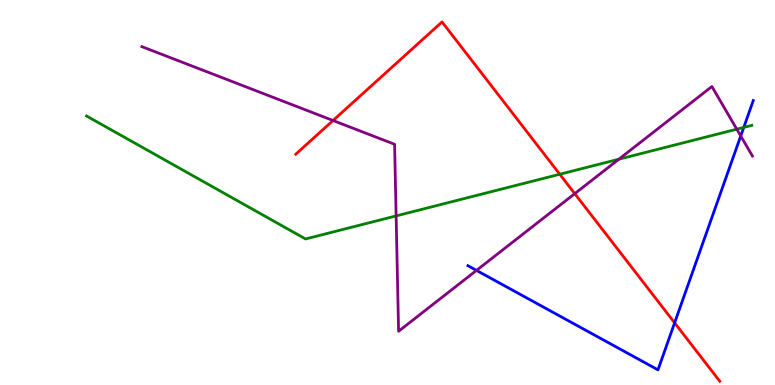[{'lines': ['blue', 'red'], 'intersections': [{'x': 8.7, 'y': 1.61}]}, {'lines': ['green', 'red'], 'intersections': [{'x': 7.22, 'y': 5.47}]}, {'lines': ['purple', 'red'], 'intersections': [{'x': 4.3, 'y': 6.87}, {'x': 7.42, 'y': 4.97}]}, {'lines': ['blue', 'green'], 'intersections': [{'x': 9.6, 'y': 6.69}]}, {'lines': ['blue', 'purple'], 'intersections': [{'x': 6.15, 'y': 2.98}, {'x': 9.56, 'y': 6.47}]}, {'lines': ['green', 'purple'], 'intersections': [{'x': 5.11, 'y': 4.39}, {'x': 7.99, 'y': 5.86}, {'x': 9.51, 'y': 6.64}]}]